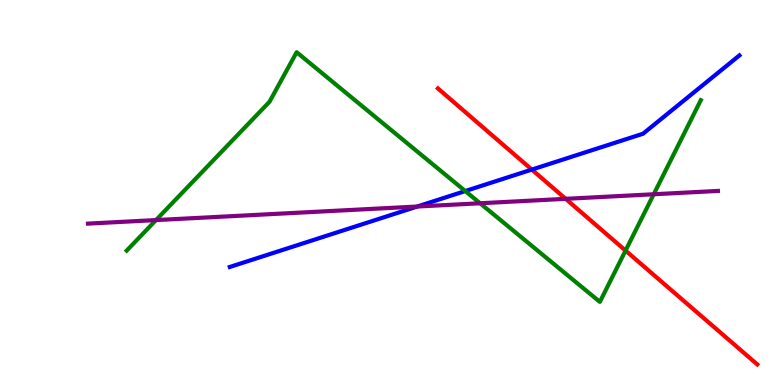[{'lines': ['blue', 'red'], 'intersections': [{'x': 6.86, 'y': 5.6}]}, {'lines': ['green', 'red'], 'intersections': [{'x': 8.07, 'y': 3.49}]}, {'lines': ['purple', 'red'], 'intersections': [{'x': 7.3, 'y': 4.84}]}, {'lines': ['blue', 'green'], 'intersections': [{'x': 6.0, 'y': 5.04}]}, {'lines': ['blue', 'purple'], 'intersections': [{'x': 5.38, 'y': 4.64}]}, {'lines': ['green', 'purple'], 'intersections': [{'x': 2.01, 'y': 4.28}, {'x': 6.19, 'y': 4.72}, {'x': 8.44, 'y': 4.95}]}]